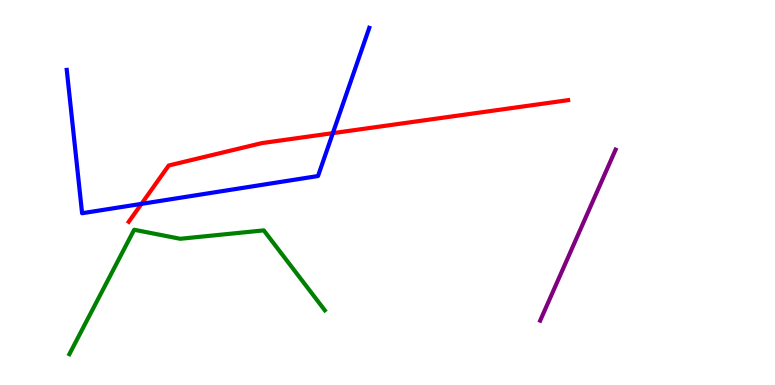[{'lines': ['blue', 'red'], 'intersections': [{'x': 1.83, 'y': 4.7}, {'x': 4.29, 'y': 6.54}]}, {'lines': ['green', 'red'], 'intersections': []}, {'lines': ['purple', 'red'], 'intersections': []}, {'lines': ['blue', 'green'], 'intersections': []}, {'lines': ['blue', 'purple'], 'intersections': []}, {'lines': ['green', 'purple'], 'intersections': []}]